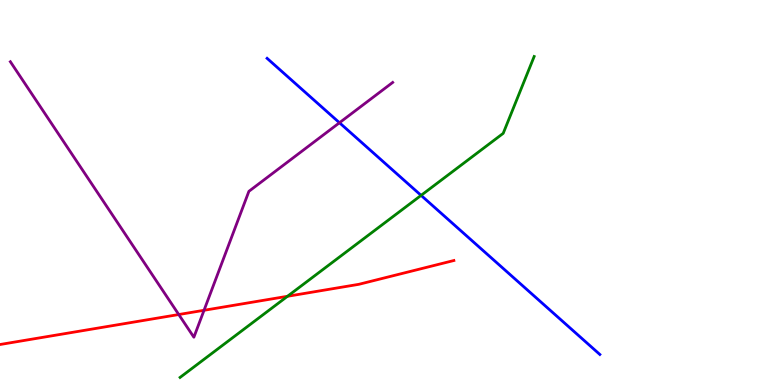[{'lines': ['blue', 'red'], 'intersections': []}, {'lines': ['green', 'red'], 'intersections': [{'x': 3.71, 'y': 2.3}]}, {'lines': ['purple', 'red'], 'intersections': [{'x': 2.31, 'y': 1.83}, {'x': 2.63, 'y': 1.94}]}, {'lines': ['blue', 'green'], 'intersections': [{'x': 5.43, 'y': 4.93}]}, {'lines': ['blue', 'purple'], 'intersections': [{'x': 4.38, 'y': 6.81}]}, {'lines': ['green', 'purple'], 'intersections': []}]